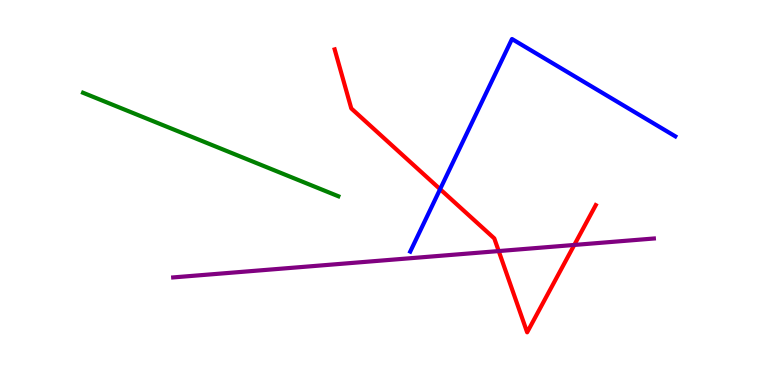[{'lines': ['blue', 'red'], 'intersections': [{'x': 5.68, 'y': 5.09}]}, {'lines': ['green', 'red'], 'intersections': []}, {'lines': ['purple', 'red'], 'intersections': [{'x': 6.44, 'y': 3.48}, {'x': 7.41, 'y': 3.64}]}, {'lines': ['blue', 'green'], 'intersections': []}, {'lines': ['blue', 'purple'], 'intersections': []}, {'lines': ['green', 'purple'], 'intersections': []}]